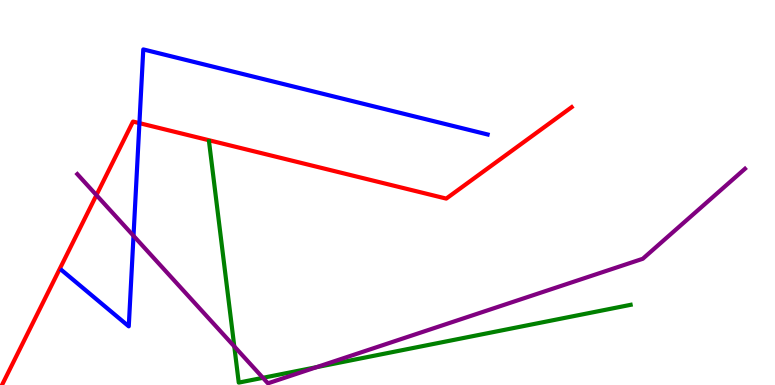[{'lines': ['blue', 'red'], 'intersections': [{'x': 1.8, 'y': 6.8}]}, {'lines': ['green', 'red'], 'intersections': []}, {'lines': ['purple', 'red'], 'intersections': [{'x': 1.24, 'y': 4.93}]}, {'lines': ['blue', 'green'], 'intersections': []}, {'lines': ['blue', 'purple'], 'intersections': [{'x': 1.72, 'y': 3.88}]}, {'lines': ['green', 'purple'], 'intersections': [{'x': 3.02, 'y': 1.0}, {'x': 3.39, 'y': 0.187}, {'x': 4.08, 'y': 0.463}]}]